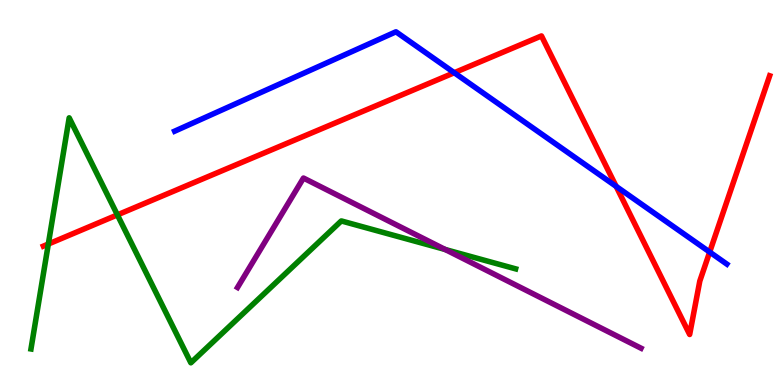[{'lines': ['blue', 'red'], 'intersections': [{'x': 5.86, 'y': 8.11}, {'x': 7.95, 'y': 5.16}, {'x': 9.16, 'y': 3.45}]}, {'lines': ['green', 'red'], 'intersections': [{'x': 0.623, 'y': 3.66}, {'x': 1.51, 'y': 4.42}]}, {'lines': ['purple', 'red'], 'intersections': []}, {'lines': ['blue', 'green'], 'intersections': []}, {'lines': ['blue', 'purple'], 'intersections': []}, {'lines': ['green', 'purple'], 'intersections': [{'x': 5.74, 'y': 3.52}]}]